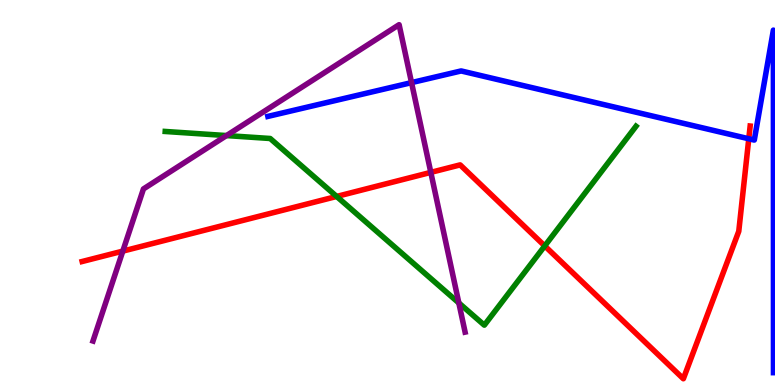[{'lines': ['blue', 'red'], 'intersections': [{'x': 9.66, 'y': 6.4}]}, {'lines': ['green', 'red'], 'intersections': [{'x': 4.34, 'y': 4.9}, {'x': 7.03, 'y': 3.61}]}, {'lines': ['purple', 'red'], 'intersections': [{'x': 1.58, 'y': 3.48}, {'x': 5.56, 'y': 5.52}]}, {'lines': ['blue', 'green'], 'intersections': []}, {'lines': ['blue', 'purple'], 'intersections': [{'x': 5.31, 'y': 7.85}]}, {'lines': ['green', 'purple'], 'intersections': [{'x': 2.92, 'y': 6.48}, {'x': 5.92, 'y': 2.13}]}]